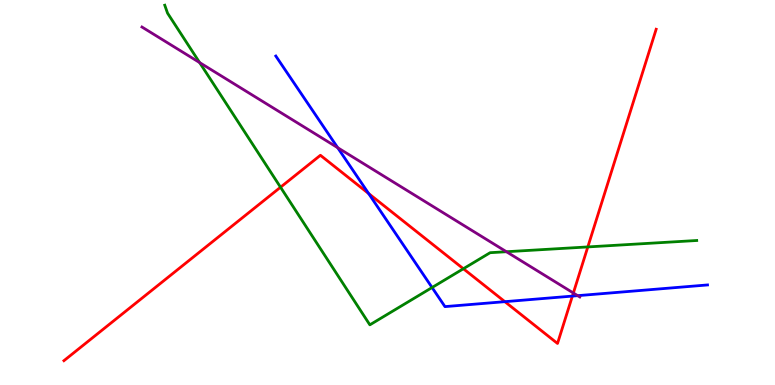[{'lines': ['blue', 'red'], 'intersections': [{'x': 4.76, 'y': 4.97}, {'x': 6.51, 'y': 2.16}, {'x': 7.39, 'y': 2.31}]}, {'lines': ['green', 'red'], 'intersections': [{'x': 3.62, 'y': 5.14}, {'x': 5.98, 'y': 3.02}, {'x': 7.58, 'y': 3.59}]}, {'lines': ['purple', 'red'], 'intersections': [{'x': 7.4, 'y': 2.39}]}, {'lines': ['blue', 'green'], 'intersections': [{'x': 5.58, 'y': 2.53}]}, {'lines': ['blue', 'purple'], 'intersections': [{'x': 4.36, 'y': 6.16}, {'x': 7.45, 'y': 2.32}]}, {'lines': ['green', 'purple'], 'intersections': [{'x': 2.58, 'y': 8.37}, {'x': 6.53, 'y': 3.46}]}]